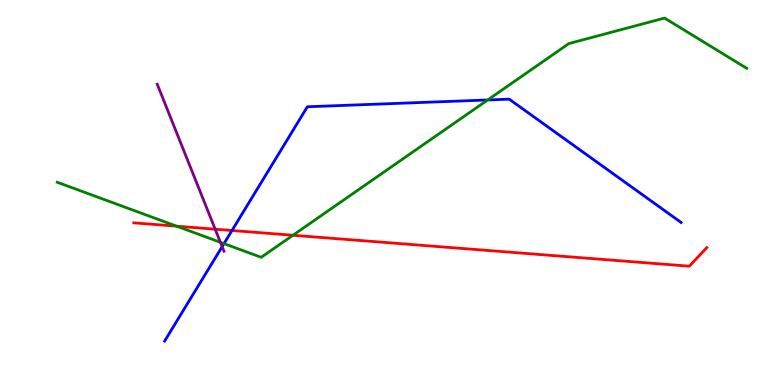[{'lines': ['blue', 'red'], 'intersections': [{'x': 2.99, 'y': 4.01}]}, {'lines': ['green', 'red'], 'intersections': [{'x': 2.28, 'y': 4.13}, {'x': 3.78, 'y': 3.89}]}, {'lines': ['purple', 'red'], 'intersections': [{'x': 2.78, 'y': 4.05}]}, {'lines': ['blue', 'green'], 'intersections': [{'x': 2.89, 'y': 3.67}, {'x': 6.29, 'y': 7.4}]}, {'lines': ['blue', 'purple'], 'intersections': [{'x': 2.87, 'y': 3.59}]}, {'lines': ['green', 'purple'], 'intersections': [{'x': 2.84, 'y': 3.71}]}]